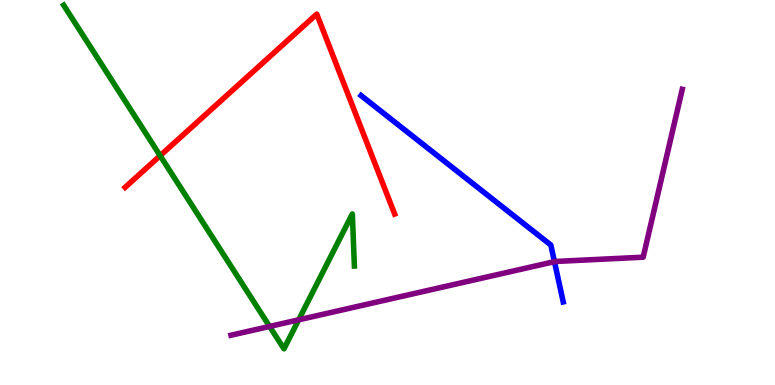[{'lines': ['blue', 'red'], 'intersections': []}, {'lines': ['green', 'red'], 'intersections': [{'x': 2.07, 'y': 5.96}]}, {'lines': ['purple', 'red'], 'intersections': []}, {'lines': ['blue', 'green'], 'intersections': []}, {'lines': ['blue', 'purple'], 'intersections': [{'x': 7.15, 'y': 3.2}]}, {'lines': ['green', 'purple'], 'intersections': [{'x': 3.48, 'y': 1.52}, {'x': 3.85, 'y': 1.69}]}]